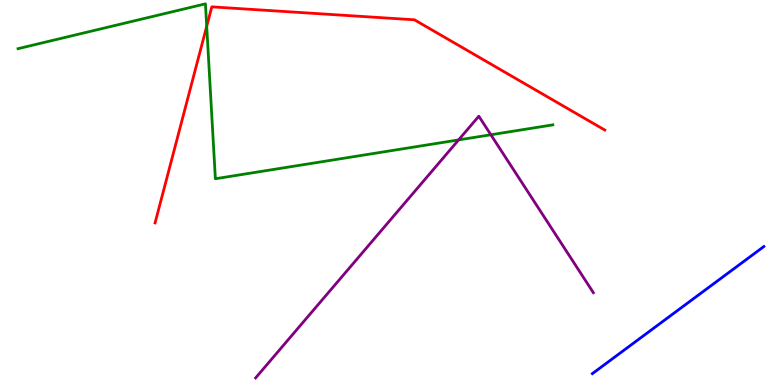[{'lines': ['blue', 'red'], 'intersections': []}, {'lines': ['green', 'red'], 'intersections': [{'x': 2.67, 'y': 9.32}]}, {'lines': ['purple', 'red'], 'intersections': []}, {'lines': ['blue', 'green'], 'intersections': []}, {'lines': ['blue', 'purple'], 'intersections': []}, {'lines': ['green', 'purple'], 'intersections': [{'x': 5.92, 'y': 6.37}, {'x': 6.33, 'y': 6.5}]}]